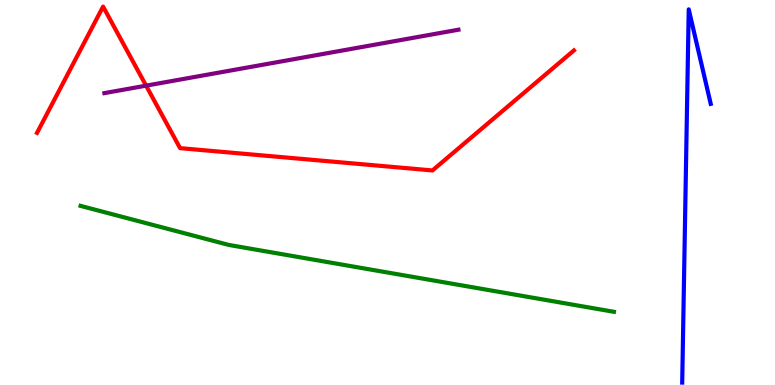[{'lines': ['blue', 'red'], 'intersections': []}, {'lines': ['green', 'red'], 'intersections': []}, {'lines': ['purple', 'red'], 'intersections': [{'x': 1.89, 'y': 7.78}]}, {'lines': ['blue', 'green'], 'intersections': []}, {'lines': ['blue', 'purple'], 'intersections': []}, {'lines': ['green', 'purple'], 'intersections': []}]